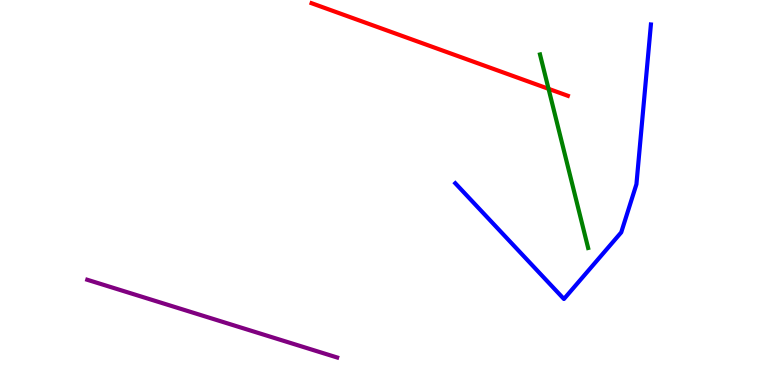[{'lines': ['blue', 'red'], 'intersections': []}, {'lines': ['green', 'red'], 'intersections': [{'x': 7.08, 'y': 7.69}]}, {'lines': ['purple', 'red'], 'intersections': []}, {'lines': ['blue', 'green'], 'intersections': []}, {'lines': ['blue', 'purple'], 'intersections': []}, {'lines': ['green', 'purple'], 'intersections': []}]